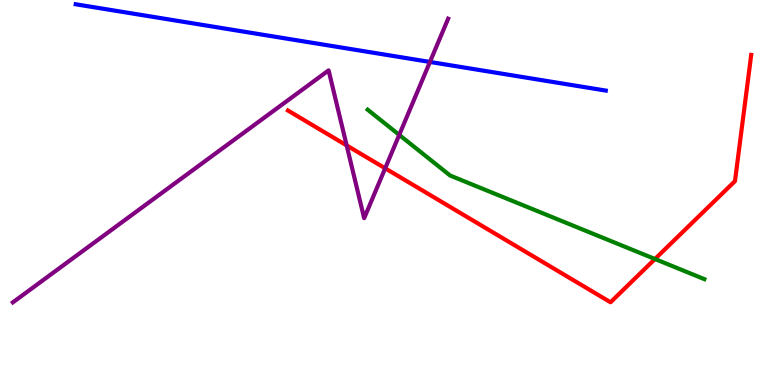[{'lines': ['blue', 'red'], 'intersections': []}, {'lines': ['green', 'red'], 'intersections': [{'x': 8.45, 'y': 3.27}]}, {'lines': ['purple', 'red'], 'intersections': [{'x': 4.47, 'y': 6.22}, {'x': 4.97, 'y': 5.63}]}, {'lines': ['blue', 'green'], 'intersections': []}, {'lines': ['blue', 'purple'], 'intersections': [{'x': 5.55, 'y': 8.39}]}, {'lines': ['green', 'purple'], 'intersections': [{'x': 5.15, 'y': 6.5}]}]